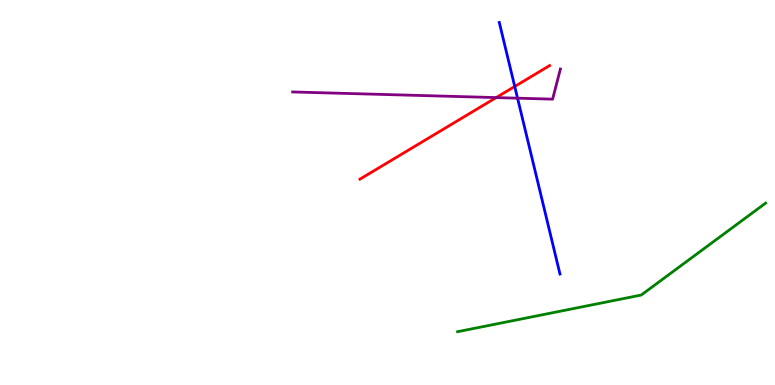[{'lines': ['blue', 'red'], 'intersections': [{'x': 6.64, 'y': 7.75}]}, {'lines': ['green', 'red'], 'intersections': []}, {'lines': ['purple', 'red'], 'intersections': [{'x': 6.4, 'y': 7.47}]}, {'lines': ['blue', 'green'], 'intersections': []}, {'lines': ['blue', 'purple'], 'intersections': [{'x': 6.68, 'y': 7.45}]}, {'lines': ['green', 'purple'], 'intersections': []}]